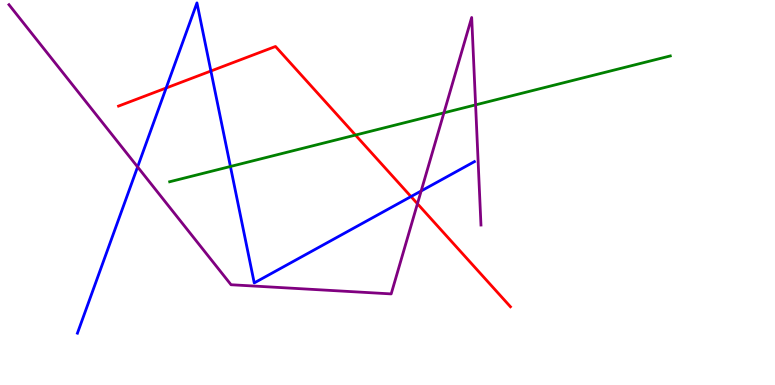[{'lines': ['blue', 'red'], 'intersections': [{'x': 2.14, 'y': 7.71}, {'x': 2.72, 'y': 8.16}, {'x': 5.3, 'y': 4.89}]}, {'lines': ['green', 'red'], 'intersections': [{'x': 4.59, 'y': 6.49}]}, {'lines': ['purple', 'red'], 'intersections': [{'x': 5.39, 'y': 4.71}]}, {'lines': ['blue', 'green'], 'intersections': [{'x': 2.97, 'y': 5.68}]}, {'lines': ['blue', 'purple'], 'intersections': [{'x': 1.78, 'y': 5.66}, {'x': 5.43, 'y': 5.04}]}, {'lines': ['green', 'purple'], 'intersections': [{'x': 5.73, 'y': 7.07}, {'x': 6.14, 'y': 7.28}]}]